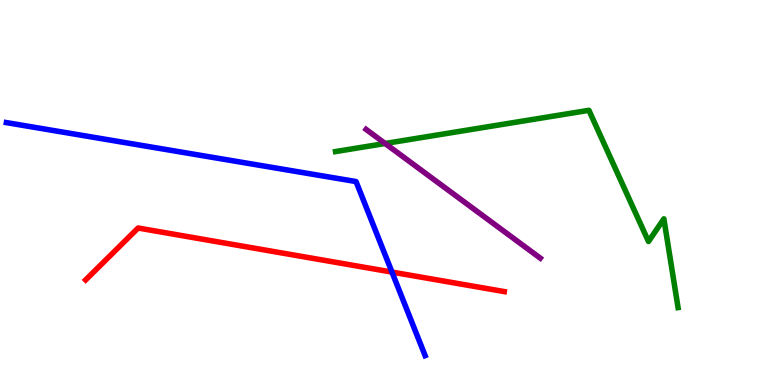[{'lines': ['blue', 'red'], 'intersections': [{'x': 5.06, 'y': 2.93}]}, {'lines': ['green', 'red'], 'intersections': []}, {'lines': ['purple', 'red'], 'intersections': []}, {'lines': ['blue', 'green'], 'intersections': []}, {'lines': ['blue', 'purple'], 'intersections': []}, {'lines': ['green', 'purple'], 'intersections': [{'x': 4.97, 'y': 6.27}]}]